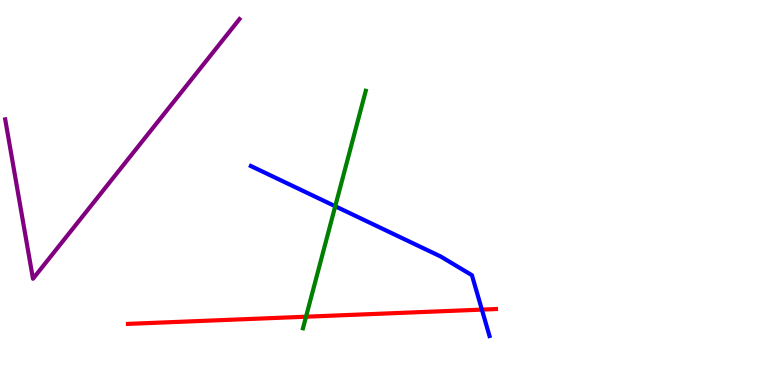[{'lines': ['blue', 'red'], 'intersections': [{'x': 6.22, 'y': 1.96}]}, {'lines': ['green', 'red'], 'intersections': [{'x': 3.95, 'y': 1.77}]}, {'lines': ['purple', 'red'], 'intersections': []}, {'lines': ['blue', 'green'], 'intersections': [{'x': 4.33, 'y': 4.64}]}, {'lines': ['blue', 'purple'], 'intersections': []}, {'lines': ['green', 'purple'], 'intersections': []}]